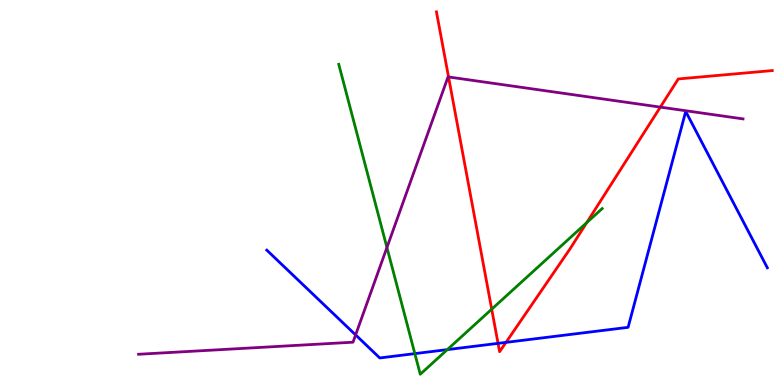[{'lines': ['blue', 'red'], 'intersections': [{'x': 6.43, 'y': 1.08}, {'x': 6.53, 'y': 1.11}]}, {'lines': ['green', 'red'], 'intersections': [{'x': 6.34, 'y': 1.97}, {'x': 7.57, 'y': 4.22}]}, {'lines': ['purple', 'red'], 'intersections': [{'x': 5.79, 'y': 8.0}, {'x': 8.52, 'y': 7.22}]}, {'lines': ['blue', 'green'], 'intersections': [{'x': 5.35, 'y': 0.815}, {'x': 5.77, 'y': 0.919}]}, {'lines': ['blue', 'purple'], 'intersections': [{'x': 4.59, 'y': 1.3}]}, {'lines': ['green', 'purple'], 'intersections': [{'x': 4.99, 'y': 3.57}]}]